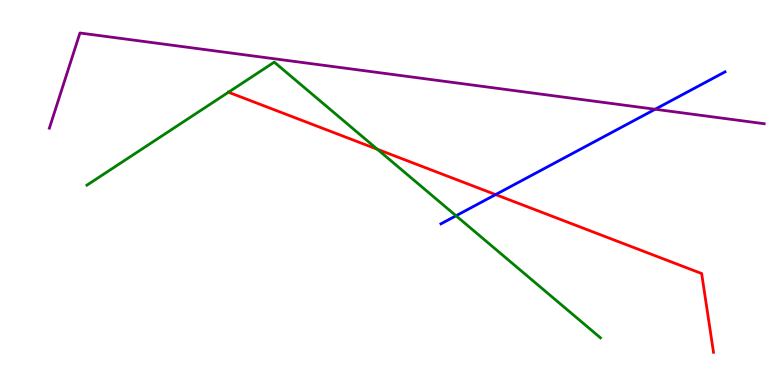[{'lines': ['blue', 'red'], 'intersections': [{'x': 6.4, 'y': 4.95}]}, {'lines': ['green', 'red'], 'intersections': [{'x': 2.95, 'y': 7.6}, {'x': 4.87, 'y': 6.12}]}, {'lines': ['purple', 'red'], 'intersections': []}, {'lines': ['blue', 'green'], 'intersections': [{'x': 5.88, 'y': 4.4}]}, {'lines': ['blue', 'purple'], 'intersections': [{'x': 8.45, 'y': 7.16}]}, {'lines': ['green', 'purple'], 'intersections': []}]